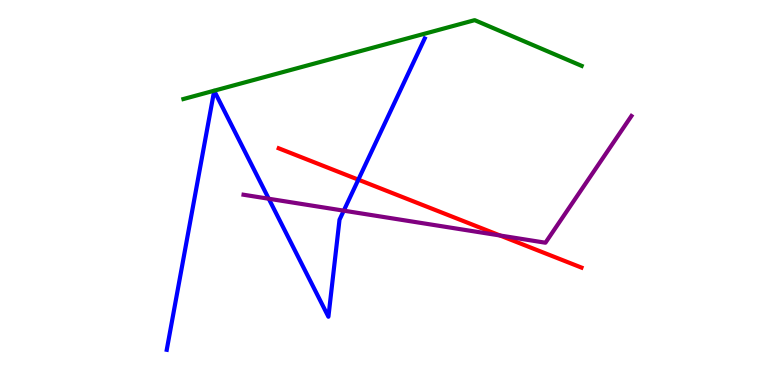[{'lines': ['blue', 'red'], 'intersections': [{'x': 4.62, 'y': 5.33}]}, {'lines': ['green', 'red'], 'intersections': []}, {'lines': ['purple', 'red'], 'intersections': [{'x': 6.45, 'y': 3.88}]}, {'lines': ['blue', 'green'], 'intersections': []}, {'lines': ['blue', 'purple'], 'intersections': [{'x': 3.47, 'y': 4.84}, {'x': 4.44, 'y': 4.53}]}, {'lines': ['green', 'purple'], 'intersections': []}]